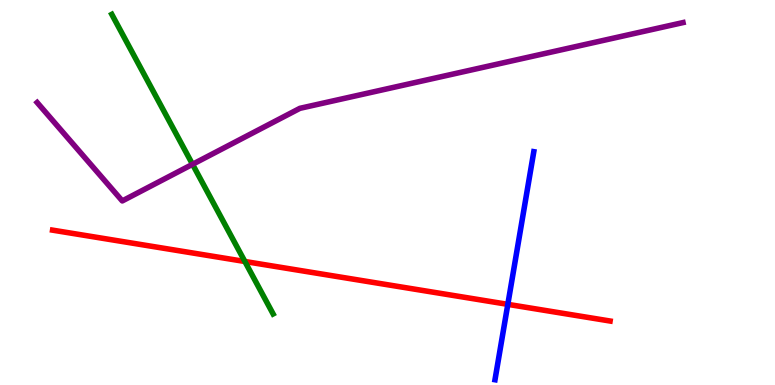[{'lines': ['blue', 'red'], 'intersections': [{'x': 6.55, 'y': 2.09}]}, {'lines': ['green', 'red'], 'intersections': [{'x': 3.16, 'y': 3.21}]}, {'lines': ['purple', 'red'], 'intersections': []}, {'lines': ['blue', 'green'], 'intersections': []}, {'lines': ['blue', 'purple'], 'intersections': []}, {'lines': ['green', 'purple'], 'intersections': [{'x': 2.48, 'y': 5.73}]}]